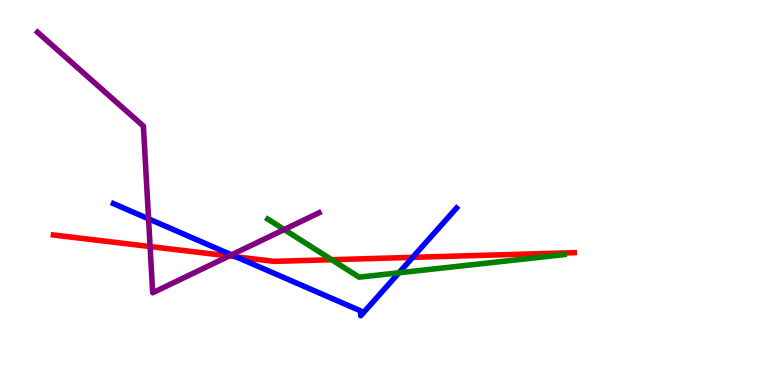[{'lines': ['blue', 'red'], 'intersections': [{'x': 3.05, 'y': 3.33}, {'x': 5.32, 'y': 3.32}]}, {'lines': ['green', 'red'], 'intersections': [{'x': 4.28, 'y': 3.25}]}, {'lines': ['purple', 'red'], 'intersections': [{'x': 1.94, 'y': 3.6}, {'x': 2.96, 'y': 3.35}]}, {'lines': ['blue', 'green'], 'intersections': [{'x': 5.15, 'y': 2.91}]}, {'lines': ['blue', 'purple'], 'intersections': [{'x': 1.92, 'y': 4.32}, {'x': 2.99, 'y': 3.38}]}, {'lines': ['green', 'purple'], 'intersections': [{'x': 3.67, 'y': 4.04}]}]